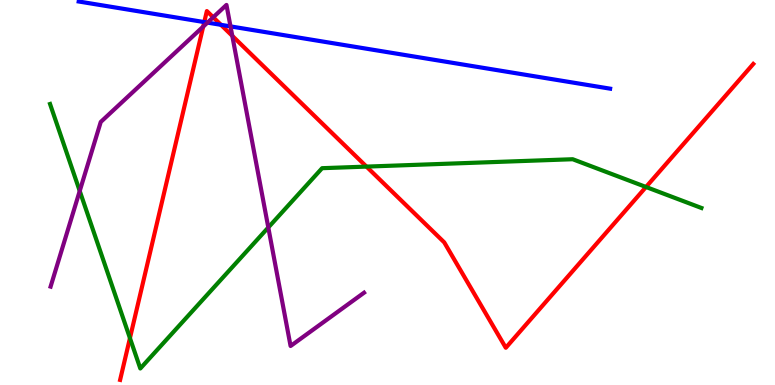[{'lines': ['blue', 'red'], 'intersections': [{'x': 2.64, 'y': 9.43}, {'x': 2.85, 'y': 9.36}]}, {'lines': ['green', 'red'], 'intersections': [{'x': 1.68, 'y': 1.22}, {'x': 4.73, 'y': 5.67}, {'x': 8.34, 'y': 5.14}]}, {'lines': ['purple', 'red'], 'intersections': [{'x': 2.62, 'y': 9.31}, {'x': 2.75, 'y': 9.55}, {'x': 3.0, 'y': 9.07}]}, {'lines': ['blue', 'green'], 'intersections': []}, {'lines': ['blue', 'purple'], 'intersections': [{'x': 2.68, 'y': 9.41}, {'x': 2.97, 'y': 9.31}]}, {'lines': ['green', 'purple'], 'intersections': [{'x': 1.03, 'y': 5.04}, {'x': 3.46, 'y': 4.09}]}]